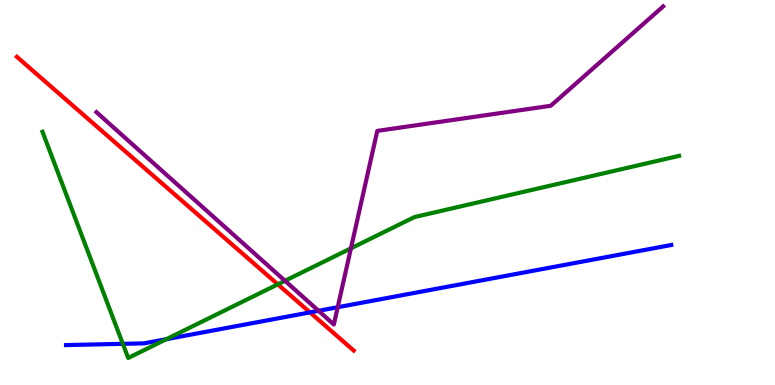[{'lines': ['blue', 'red'], 'intersections': [{'x': 4.0, 'y': 1.89}]}, {'lines': ['green', 'red'], 'intersections': [{'x': 3.58, 'y': 2.61}]}, {'lines': ['purple', 'red'], 'intersections': []}, {'lines': ['blue', 'green'], 'intersections': [{'x': 1.58, 'y': 1.07}, {'x': 2.15, 'y': 1.19}]}, {'lines': ['blue', 'purple'], 'intersections': [{'x': 4.11, 'y': 1.93}, {'x': 4.36, 'y': 2.02}]}, {'lines': ['green', 'purple'], 'intersections': [{'x': 3.68, 'y': 2.71}, {'x': 4.53, 'y': 3.55}]}]